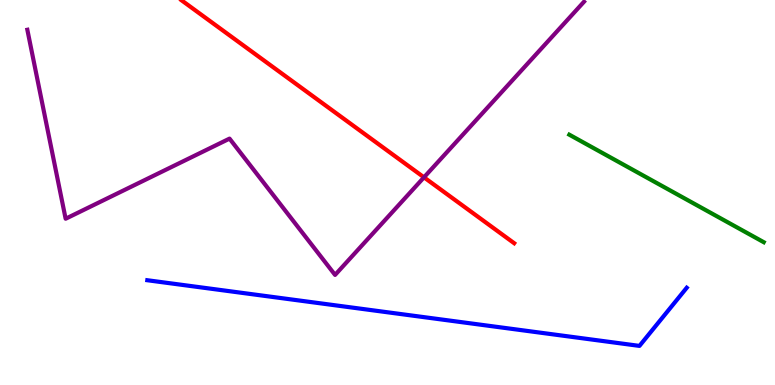[{'lines': ['blue', 'red'], 'intersections': []}, {'lines': ['green', 'red'], 'intersections': []}, {'lines': ['purple', 'red'], 'intersections': [{'x': 5.47, 'y': 5.39}]}, {'lines': ['blue', 'green'], 'intersections': []}, {'lines': ['blue', 'purple'], 'intersections': []}, {'lines': ['green', 'purple'], 'intersections': []}]